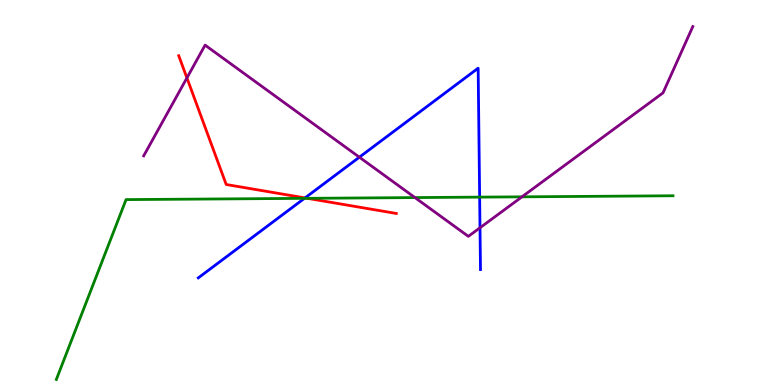[{'lines': ['blue', 'red'], 'intersections': [{'x': 3.94, 'y': 4.86}]}, {'lines': ['green', 'red'], 'intersections': [{'x': 3.97, 'y': 4.85}]}, {'lines': ['purple', 'red'], 'intersections': [{'x': 2.41, 'y': 7.98}]}, {'lines': ['blue', 'green'], 'intersections': [{'x': 3.93, 'y': 4.85}, {'x': 6.19, 'y': 4.88}]}, {'lines': ['blue', 'purple'], 'intersections': [{'x': 4.64, 'y': 5.92}, {'x': 6.19, 'y': 4.08}]}, {'lines': ['green', 'purple'], 'intersections': [{'x': 5.35, 'y': 4.87}, {'x': 6.74, 'y': 4.89}]}]